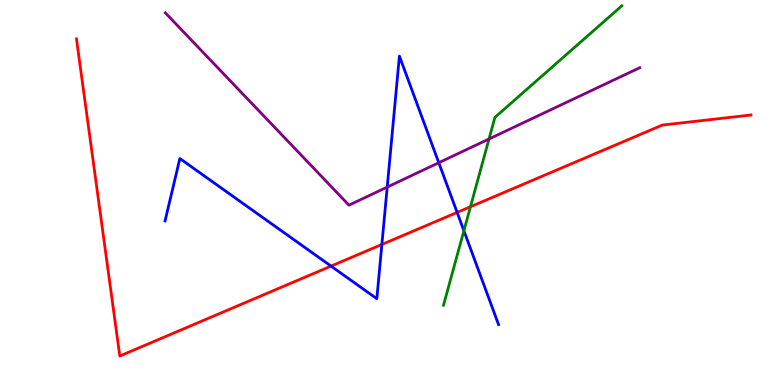[{'lines': ['blue', 'red'], 'intersections': [{'x': 4.27, 'y': 3.09}, {'x': 4.93, 'y': 3.65}, {'x': 5.9, 'y': 4.48}]}, {'lines': ['green', 'red'], 'intersections': [{'x': 6.07, 'y': 4.63}]}, {'lines': ['purple', 'red'], 'intersections': []}, {'lines': ['blue', 'green'], 'intersections': [{'x': 5.99, 'y': 4.01}]}, {'lines': ['blue', 'purple'], 'intersections': [{'x': 5.0, 'y': 5.14}, {'x': 5.66, 'y': 5.77}]}, {'lines': ['green', 'purple'], 'intersections': [{'x': 6.31, 'y': 6.39}]}]